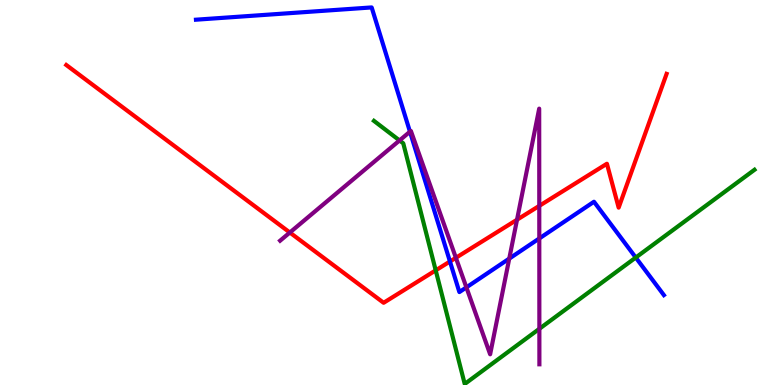[{'lines': ['blue', 'red'], 'intersections': [{'x': 5.81, 'y': 3.21}]}, {'lines': ['green', 'red'], 'intersections': [{'x': 5.62, 'y': 2.98}]}, {'lines': ['purple', 'red'], 'intersections': [{'x': 3.74, 'y': 3.96}, {'x': 5.88, 'y': 3.3}, {'x': 6.67, 'y': 4.29}, {'x': 6.96, 'y': 4.65}]}, {'lines': ['blue', 'green'], 'intersections': [{'x': 8.2, 'y': 3.31}]}, {'lines': ['blue', 'purple'], 'intersections': [{'x': 5.29, 'y': 6.58}, {'x': 6.02, 'y': 2.54}, {'x': 6.57, 'y': 3.28}, {'x': 6.96, 'y': 3.81}]}, {'lines': ['green', 'purple'], 'intersections': [{'x': 5.16, 'y': 6.35}, {'x': 6.96, 'y': 1.46}]}]